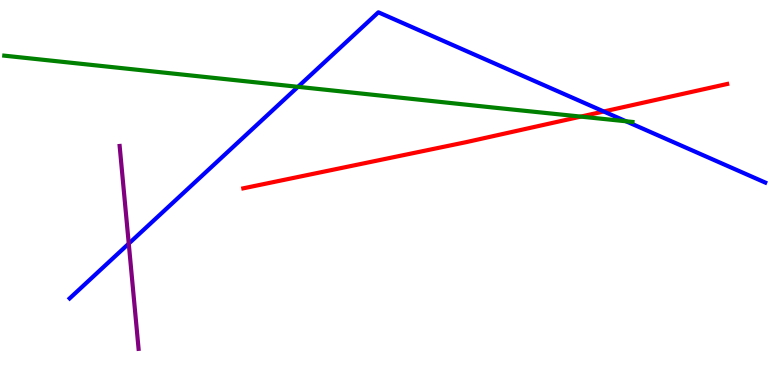[{'lines': ['blue', 'red'], 'intersections': [{'x': 7.79, 'y': 7.1}]}, {'lines': ['green', 'red'], 'intersections': [{'x': 7.49, 'y': 6.97}]}, {'lines': ['purple', 'red'], 'intersections': []}, {'lines': ['blue', 'green'], 'intersections': [{'x': 3.84, 'y': 7.74}, {'x': 8.08, 'y': 6.85}]}, {'lines': ['blue', 'purple'], 'intersections': [{'x': 1.66, 'y': 3.67}]}, {'lines': ['green', 'purple'], 'intersections': []}]